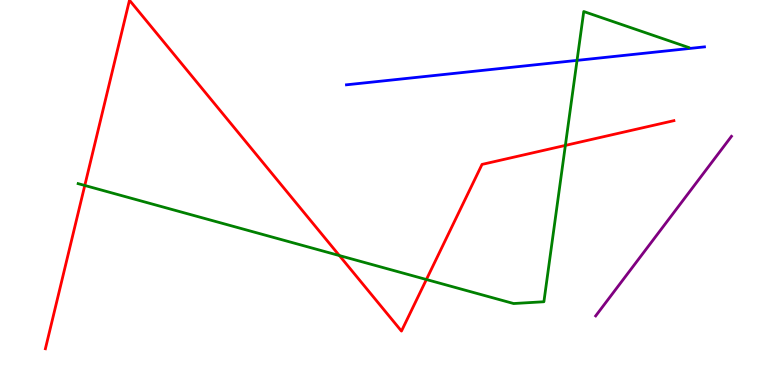[{'lines': ['blue', 'red'], 'intersections': []}, {'lines': ['green', 'red'], 'intersections': [{'x': 1.09, 'y': 5.18}, {'x': 4.38, 'y': 3.36}, {'x': 5.5, 'y': 2.74}, {'x': 7.3, 'y': 6.22}]}, {'lines': ['purple', 'red'], 'intersections': []}, {'lines': ['blue', 'green'], 'intersections': [{'x': 7.45, 'y': 8.43}]}, {'lines': ['blue', 'purple'], 'intersections': []}, {'lines': ['green', 'purple'], 'intersections': []}]